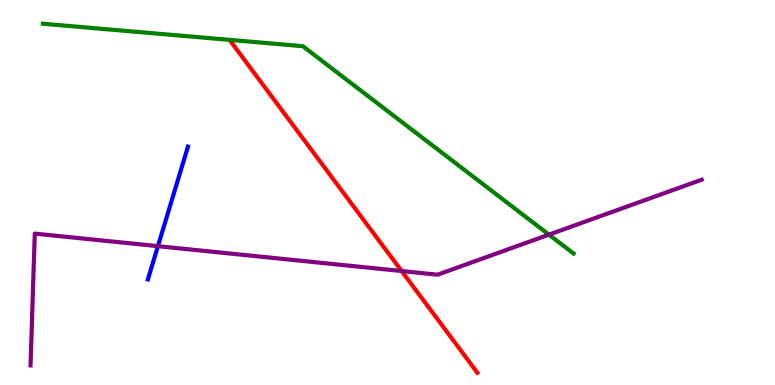[{'lines': ['blue', 'red'], 'intersections': []}, {'lines': ['green', 'red'], 'intersections': []}, {'lines': ['purple', 'red'], 'intersections': [{'x': 5.18, 'y': 2.96}]}, {'lines': ['blue', 'green'], 'intersections': []}, {'lines': ['blue', 'purple'], 'intersections': [{'x': 2.04, 'y': 3.61}]}, {'lines': ['green', 'purple'], 'intersections': [{'x': 7.08, 'y': 3.91}]}]